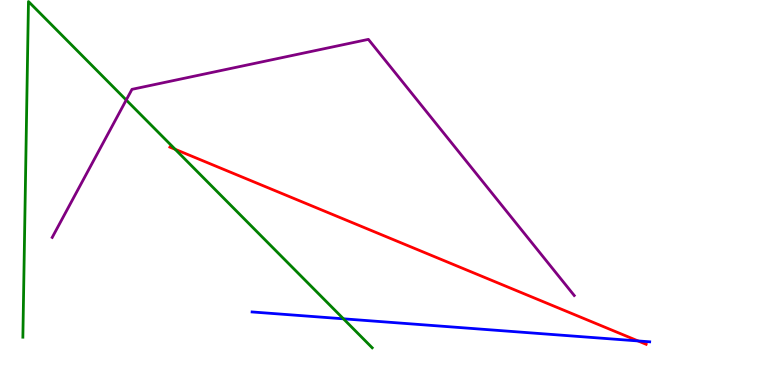[{'lines': ['blue', 'red'], 'intersections': [{'x': 8.23, 'y': 1.14}]}, {'lines': ['green', 'red'], 'intersections': [{'x': 2.26, 'y': 6.12}]}, {'lines': ['purple', 'red'], 'intersections': []}, {'lines': ['blue', 'green'], 'intersections': [{'x': 4.43, 'y': 1.72}]}, {'lines': ['blue', 'purple'], 'intersections': []}, {'lines': ['green', 'purple'], 'intersections': [{'x': 1.63, 'y': 7.4}]}]